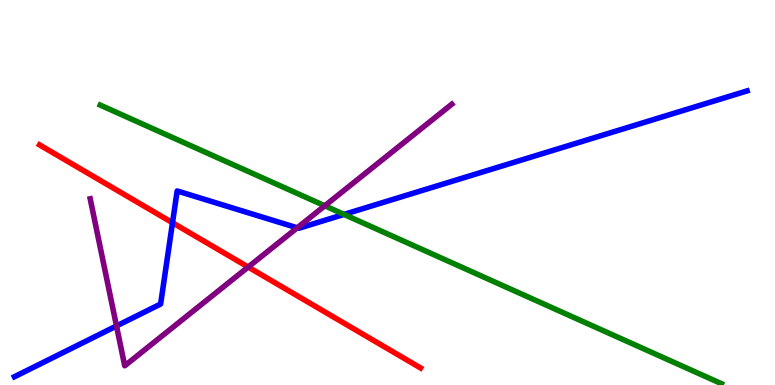[{'lines': ['blue', 'red'], 'intersections': [{'x': 2.23, 'y': 4.21}]}, {'lines': ['green', 'red'], 'intersections': []}, {'lines': ['purple', 'red'], 'intersections': [{'x': 3.2, 'y': 3.06}]}, {'lines': ['blue', 'green'], 'intersections': [{'x': 4.44, 'y': 4.43}]}, {'lines': ['blue', 'purple'], 'intersections': [{'x': 1.5, 'y': 1.53}, {'x': 3.84, 'y': 4.08}]}, {'lines': ['green', 'purple'], 'intersections': [{'x': 4.19, 'y': 4.65}]}]